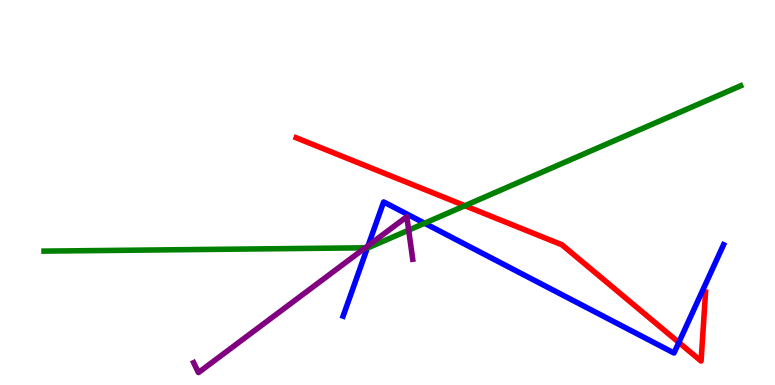[{'lines': ['blue', 'red'], 'intersections': [{'x': 8.76, 'y': 1.1}]}, {'lines': ['green', 'red'], 'intersections': [{'x': 6.0, 'y': 4.66}]}, {'lines': ['purple', 'red'], 'intersections': []}, {'lines': ['blue', 'green'], 'intersections': [{'x': 4.74, 'y': 3.56}, {'x': 5.48, 'y': 4.2}]}, {'lines': ['blue', 'purple'], 'intersections': [{'x': 4.75, 'y': 3.62}]}, {'lines': ['green', 'purple'], 'intersections': [{'x': 4.71, 'y': 3.56}, {'x': 5.27, 'y': 4.02}]}]